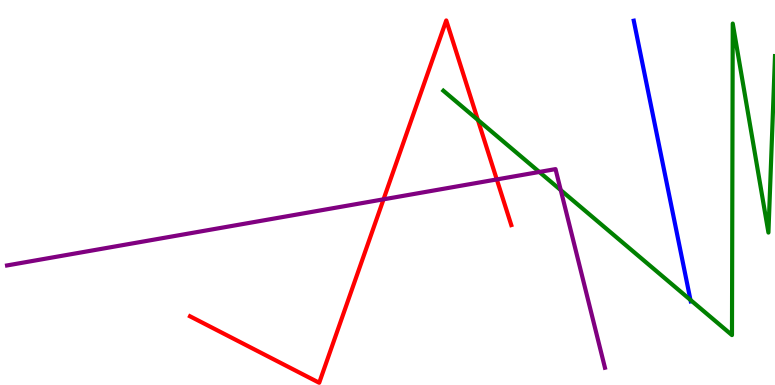[{'lines': ['blue', 'red'], 'intersections': []}, {'lines': ['green', 'red'], 'intersections': [{'x': 6.17, 'y': 6.88}]}, {'lines': ['purple', 'red'], 'intersections': [{'x': 4.95, 'y': 4.82}, {'x': 6.41, 'y': 5.34}]}, {'lines': ['blue', 'green'], 'intersections': [{'x': 8.91, 'y': 2.21}]}, {'lines': ['blue', 'purple'], 'intersections': []}, {'lines': ['green', 'purple'], 'intersections': [{'x': 6.96, 'y': 5.53}, {'x': 7.24, 'y': 5.06}]}]